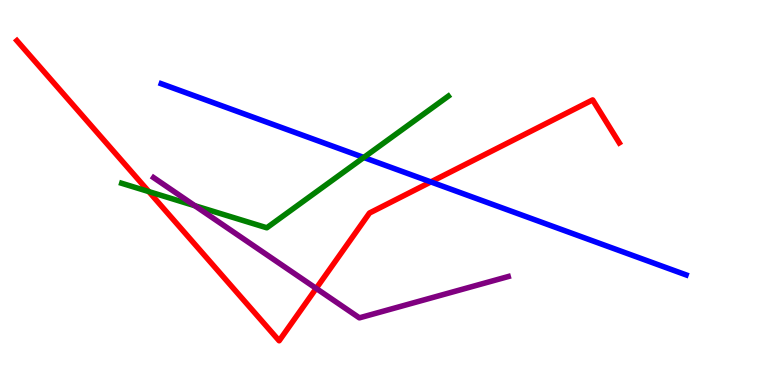[{'lines': ['blue', 'red'], 'intersections': [{'x': 5.56, 'y': 5.27}]}, {'lines': ['green', 'red'], 'intersections': [{'x': 1.92, 'y': 5.02}]}, {'lines': ['purple', 'red'], 'intersections': [{'x': 4.08, 'y': 2.51}]}, {'lines': ['blue', 'green'], 'intersections': [{'x': 4.69, 'y': 5.91}]}, {'lines': ['blue', 'purple'], 'intersections': []}, {'lines': ['green', 'purple'], 'intersections': [{'x': 2.51, 'y': 4.66}]}]